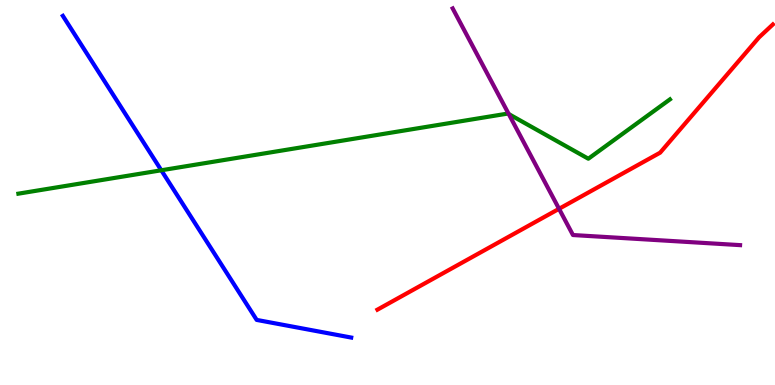[{'lines': ['blue', 'red'], 'intersections': []}, {'lines': ['green', 'red'], 'intersections': []}, {'lines': ['purple', 'red'], 'intersections': [{'x': 7.21, 'y': 4.58}]}, {'lines': ['blue', 'green'], 'intersections': [{'x': 2.08, 'y': 5.58}]}, {'lines': ['blue', 'purple'], 'intersections': []}, {'lines': ['green', 'purple'], 'intersections': [{'x': 6.56, 'y': 7.04}]}]